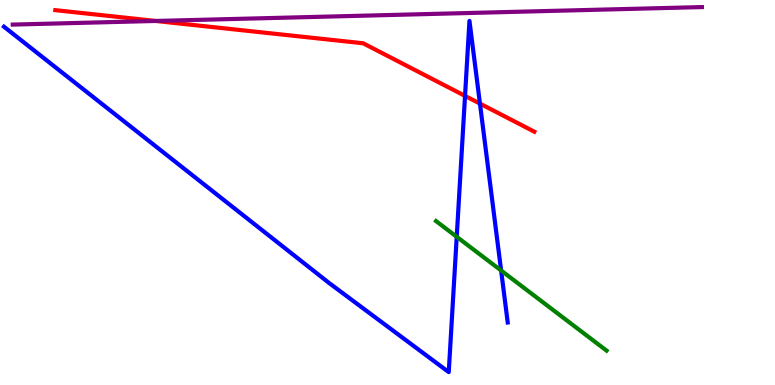[{'lines': ['blue', 'red'], 'intersections': [{'x': 6.0, 'y': 7.51}, {'x': 6.19, 'y': 7.31}]}, {'lines': ['green', 'red'], 'intersections': []}, {'lines': ['purple', 'red'], 'intersections': [{'x': 2.01, 'y': 9.46}]}, {'lines': ['blue', 'green'], 'intersections': [{'x': 5.89, 'y': 3.85}, {'x': 6.47, 'y': 2.97}]}, {'lines': ['blue', 'purple'], 'intersections': []}, {'lines': ['green', 'purple'], 'intersections': []}]